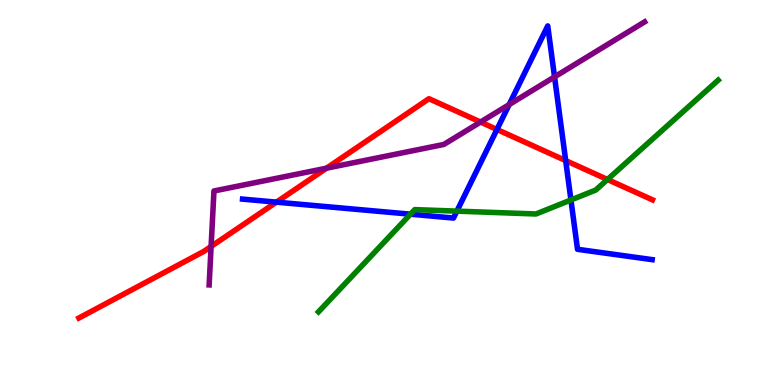[{'lines': ['blue', 'red'], 'intersections': [{'x': 3.57, 'y': 4.75}, {'x': 6.41, 'y': 6.64}, {'x': 7.3, 'y': 5.83}]}, {'lines': ['green', 'red'], 'intersections': [{'x': 7.84, 'y': 5.34}]}, {'lines': ['purple', 'red'], 'intersections': [{'x': 2.72, 'y': 3.6}, {'x': 4.21, 'y': 5.63}, {'x': 6.2, 'y': 6.83}]}, {'lines': ['blue', 'green'], 'intersections': [{'x': 5.3, 'y': 4.44}, {'x': 5.9, 'y': 4.52}, {'x': 7.37, 'y': 4.81}]}, {'lines': ['blue', 'purple'], 'intersections': [{'x': 6.57, 'y': 7.28}, {'x': 7.16, 'y': 8.0}]}, {'lines': ['green', 'purple'], 'intersections': []}]